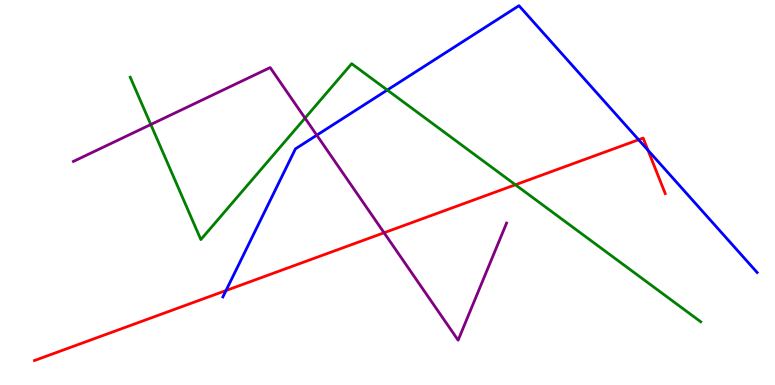[{'lines': ['blue', 'red'], 'intersections': [{'x': 2.92, 'y': 2.45}, {'x': 8.24, 'y': 6.37}, {'x': 8.36, 'y': 6.1}]}, {'lines': ['green', 'red'], 'intersections': [{'x': 6.65, 'y': 5.2}]}, {'lines': ['purple', 'red'], 'intersections': [{'x': 4.96, 'y': 3.95}]}, {'lines': ['blue', 'green'], 'intersections': [{'x': 5.0, 'y': 7.66}]}, {'lines': ['blue', 'purple'], 'intersections': [{'x': 4.09, 'y': 6.49}]}, {'lines': ['green', 'purple'], 'intersections': [{'x': 1.95, 'y': 6.77}, {'x': 3.94, 'y': 6.93}]}]